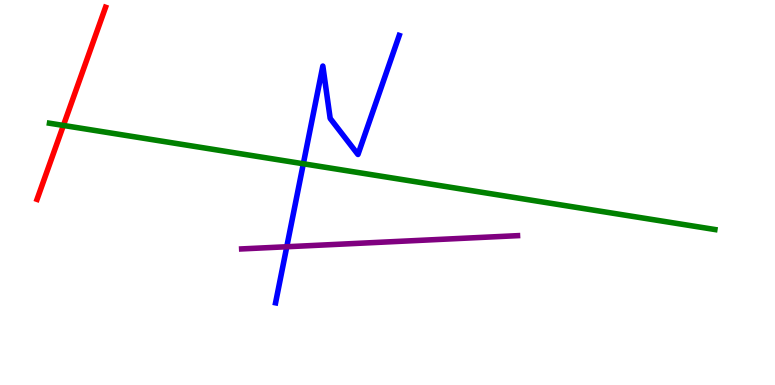[{'lines': ['blue', 'red'], 'intersections': []}, {'lines': ['green', 'red'], 'intersections': [{'x': 0.818, 'y': 6.74}]}, {'lines': ['purple', 'red'], 'intersections': []}, {'lines': ['blue', 'green'], 'intersections': [{'x': 3.91, 'y': 5.75}]}, {'lines': ['blue', 'purple'], 'intersections': [{'x': 3.7, 'y': 3.59}]}, {'lines': ['green', 'purple'], 'intersections': []}]